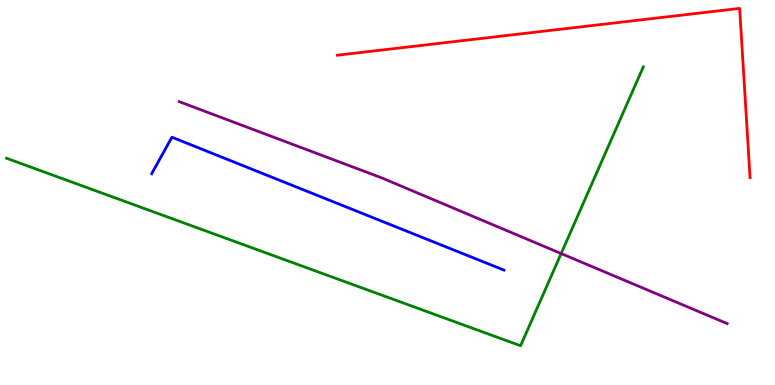[{'lines': ['blue', 'red'], 'intersections': []}, {'lines': ['green', 'red'], 'intersections': []}, {'lines': ['purple', 'red'], 'intersections': []}, {'lines': ['blue', 'green'], 'intersections': []}, {'lines': ['blue', 'purple'], 'intersections': []}, {'lines': ['green', 'purple'], 'intersections': [{'x': 7.24, 'y': 3.41}]}]